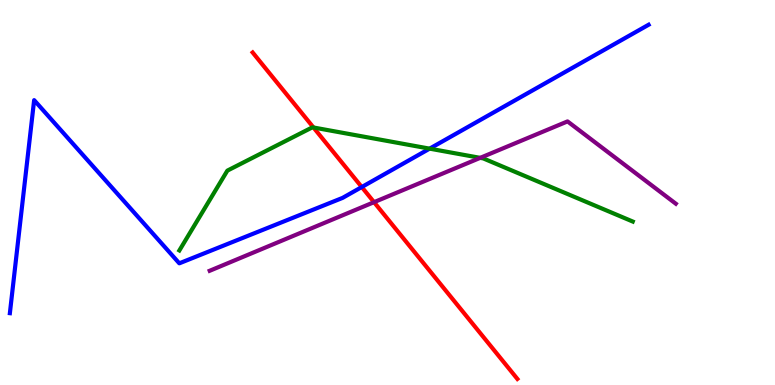[{'lines': ['blue', 'red'], 'intersections': [{'x': 4.67, 'y': 5.14}]}, {'lines': ['green', 'red'], 'intersections': [{'x': 4.04, 'y': 6.69}]}, {'lines': ['purple', 'red'], 'intersections': [{'x': 4.83, 'y': 4.75}]}, {'lines': ['blue', 'green'], 'intersections': [{'x': 5.54, 'y': 6.14}]}, {'lines': ['blue', 'purple'], 'intersections': []}, {'lines': ['green', 'purple'], 'intersections': [{'x': 6.2, 'y': 5.9}]}]